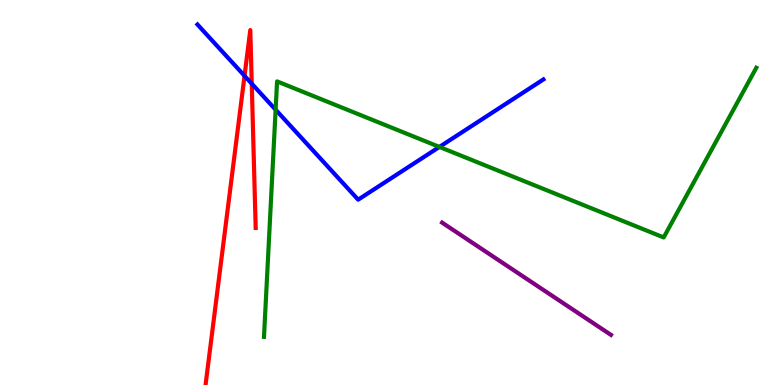[{'lines': ['blue', 'red'], 'intersections': [{'x': 3.16, 'y': 8.03}, {'x': 3.25, 'y': 7.83}]}, {'lines': ['green', 'red'], 'intersections': []}, {'lines': ['purple', 'red'], 'intersections': []}, {'lines': ['blue', 'green'], 'intersections': [{'x': 3.56, 'y': 7.15}, {'x': 5.67, 'y': 6.18}]}, {'lines': ['blue', 'purple'], 'intersections': []}, {'lines': ['green', 'purple'], 'intersections': []}]